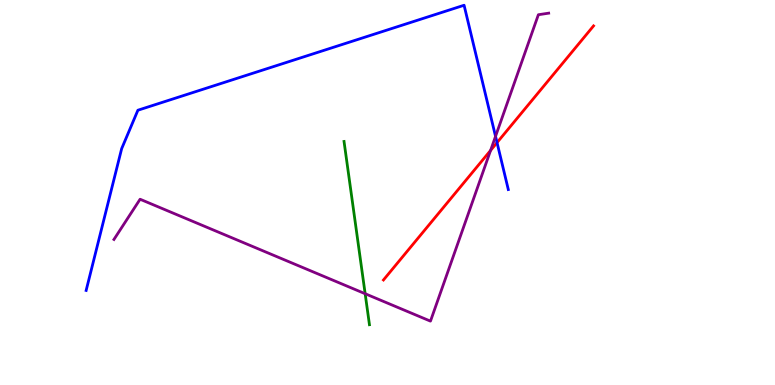[{'lines': ['blue', 'red'], 'intersections': [{'x': 6.41, 'y': 6.3}]}, {'lines': ['green', 'red'], 'intersections': []}, {'lines': ['purple', 'red'], 'intersections': [{'x': 6.33, 'y': 6.09}]}, {'lines': ['blue', 'green'], 'intersections': []}, {'lines': ['blue', 'purple'], 'intersections': [{'x': 6.39, 'y': 6.46}]}, {'lines': ['green', 'purple'], 'intersections': [{'x': 4.71, 'y': 2.37}]}]